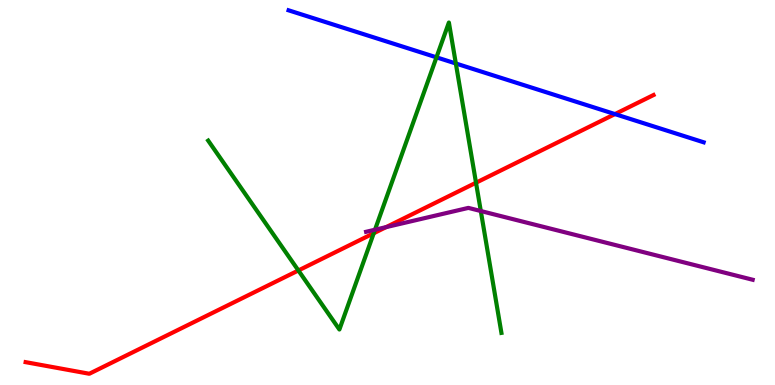[{'lines': ['blue', 'red'], 'intersections': [{'x': 7.93, 'y': 7.04}]}, {'lines': ['green', 'red'], 'intersections': [{'x': 3.85, 'y': 2.97}, {'x': 4.82, 'y': 3.94}, {'x': 6.14, 'y': 5.25}]}, {'lines': ['purple', 'red'], 'intersections': [{'x': 4.98, 'y': 4.1}]}, {'lines': ['blue', 'green'], 'intersections': [{'x': 5.63, 'y': 8.51}, {'x': 5.88, 'y': 8.35}]}, {'lines': ['blue', 'purple'], 'intersections': []}, {'lines': ['green', 'purple'], 'intersections': [{'x': 4.84, 'y': 4.03}, {'x': 6.2, 'y': 4.52}]}]